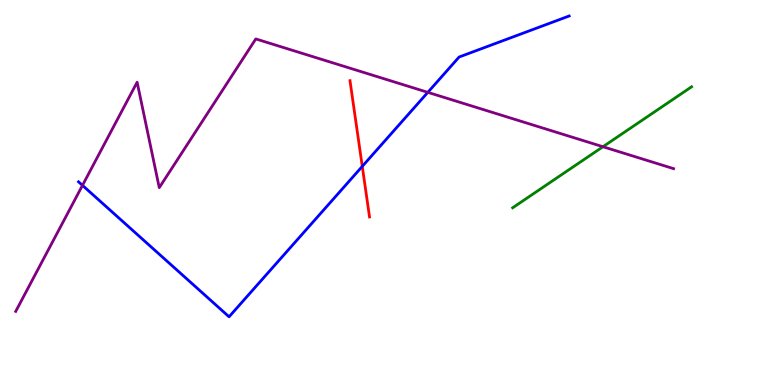[{'lines': ['blue', 'red'], 'intersections': [{'x': 4.67, 'y': 5.68}]}, {'lines': ['green', 'red'], 'intersections': []}, {'lines': ['purple', 'red'], 'intersections': []}, {'lines': ['blue', 'green'], 'intersections': []}, {'lines': ['blue', 'purple'], 'intersections': [{'x': 1.06, 'y': 5.19}, {'x': 5.52, 'y': 7.6}]}, {'lines': ['green', 'purple'], 'intersections': [{'x': 7.78, 'y': 6.19}]}]